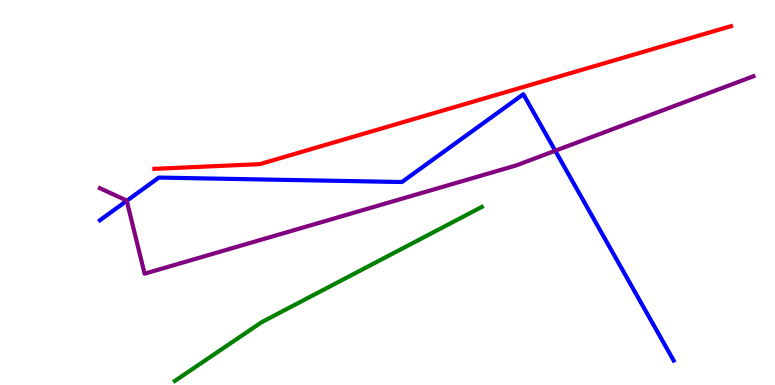[{'lines': ['blue', 'red'], 'intersections': []}, {'lines': ['green', 'red'], 'intersections': []}, {'lines': ['purple', 'red'], 'intersections': []}, {'lines': ['blue', 'green'], 'intersections': []}, {'lines': ['blue', 'purple'], 'intersections': [{'x': 1.64, 'y': 4.78}, {'x': 7.16, 'y': 6.08}]}, {'lines': ['green', 'purple'], 'intersections': []}]